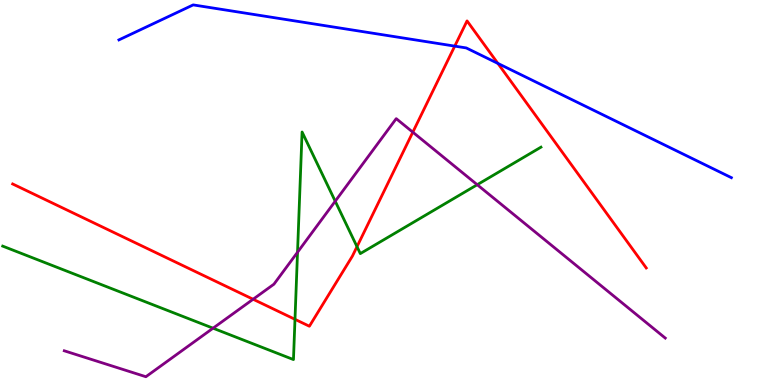[{'lines': ['blue', 'red'], 'intersections': [{'x': 5.87, 'y': 8.8}, {'x': 6.42, 'y': 8.35}]}, {'lines': ['green', 'red'], 'intersections': [{'x': 3.81, 'y': 1.71}, {'x': 4.61, 'y': 3.59}]}, {'lines': ['purple', 'red'], 'intersections': [{'x': 3.27, 'y': 2.23}, {'x': 5.33, 'y': 6.57}]}, {'lines': ['blue', 'green'], 'intersections': []}, {'lines': ['blue', 'purple'], 'intersections': []}, {'lines': ['green', 'purple'], 'intersections': [{'x': 2.75, 'y': 1.48}, {'x': 3.84, 'y': 3.45}, {'x': 4.33, 'y': 4.77}, {'x': 6.16, 'y': 5.2}]}]